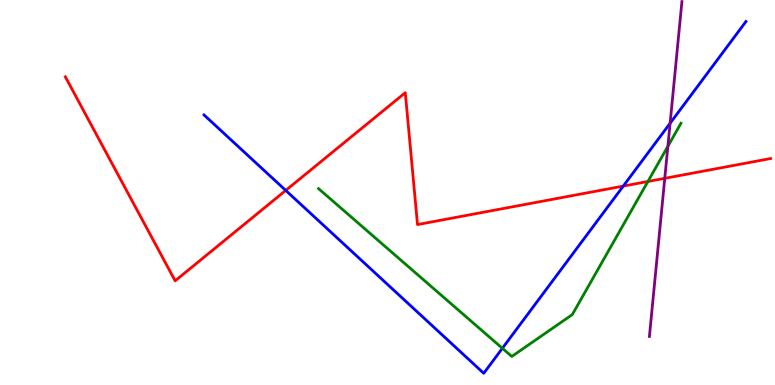[{'lines': ['blue', 'red'], 'intersections': [{'x': 3.69, 'y': 5.05}, {'x': 8.04, 'y': 5.17}]}, {'lines': ['green', 'red'], 'intersections': [{'x': 8.36, 'y': 5.29}]}, {'lines': ['purple', 'red'], 'intersections': [{'x': 8.58, 'y': 5.37}]}, {'lines': ['blue', 'green'], 'intersections': [{'x': 6.48, 'y': 0.954}]}, {'lines': ['blue', 'purple'], 'intersections': [{'x': 8.65, 'y': 6.8}]}, {'lines': ['green', 'purple'], 'intersections': [{'x': 8.62, 'y': 6.2}]}]